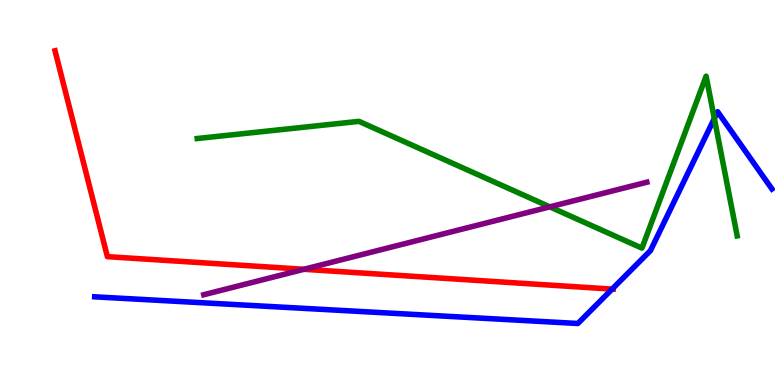[{'lines': ['blue', 'red'], 'intersections': [{'x': 7.9, 'y': 2.49}]}, {'lines': ['green', 'red'], 'intersections': []}, {'lines': ['purple', 'red'], 'intersections': [{'x': 3.92, 'y': 3.01}]}, {'lines': ['blue', 'green'], 'intersections': [{'x': 9.22, 'y': 6.92}]}, {'lines': ['blue', 'purple'], 'intersections': []}, {'lines': ['green', 'purple'], 'intersections': [{'x': 7.09, 'y': 4.63}]}]